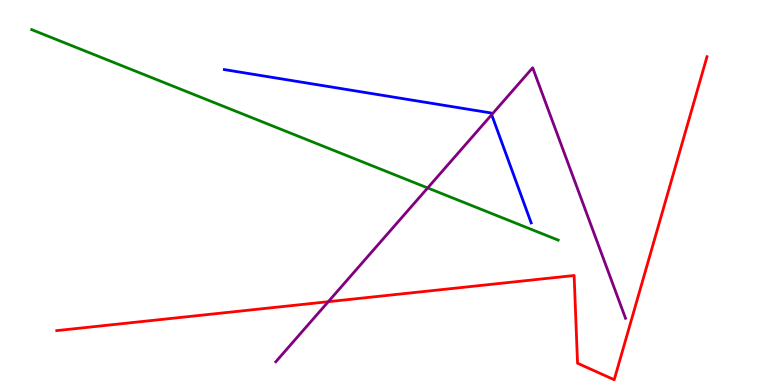[{'lines': ['blue', 'red'], 'intersections': []}, {'lines': ['green', 'red'], 'intersections': []}, {'lines': ['purple', 'red'], 'intersections': [{'x': 4.24, 'y': 2.16}]}, {'lines': ['blue', 'green'], 'intersections': []}, {'lines': ['blue', 'purple'], 'intersections': [{'x': 6.34, 'y': 7.02}]}, {'lines': ['green', 'purple'], 'intersections': [{'x': 5.52, 'y': 5.12}]}]